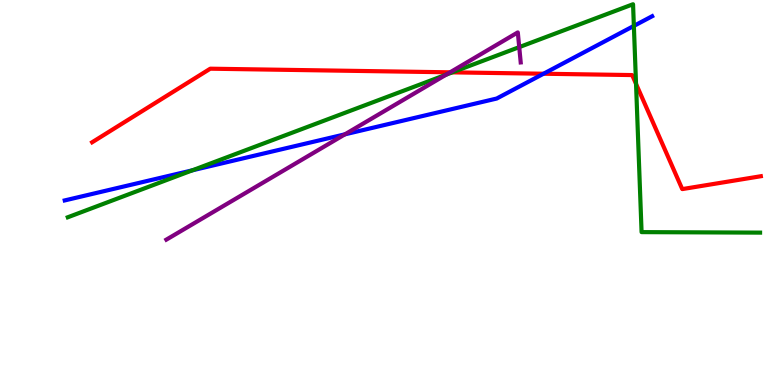[{'lines': ['blue', 'red'], 'intersections': [{'x': 7.01, 'y': 8.08}]}, {'lines': ['green', 'red'], 'intersections': [{'x': 5.84, 'y': 8.12}, {'x': 8.21, 'y': 7.82}]}, {'lines': ['purple', 'red'], 'intersections': [{'x': 5.81, 'y': 8.12}]}, {'lines': ['blue', 'green'], 'intersections': [{'x': 2.48, 'y': 5.58}, {'x': 8.18, 'y': 9.33}]}, {'lines': ['blue', 'purple'], 'intersections': [{'x': 4.45, 'y': 6.51}]}, {'lines': ['green', 'purple'], 'intersections': [{'x': 5.76, 'y': 8.06}, {'x': 6.7, 'y': 8.78}]}]